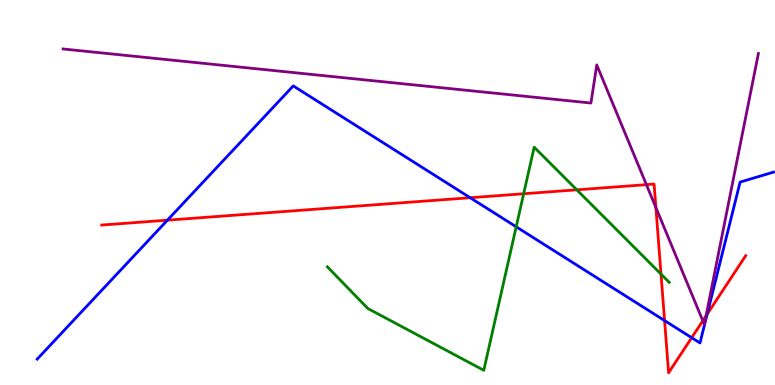[{'lines': ['blue', 'red'], 'intersections': [{'x': 2.16, 'y': 4.28}, {'x': 6.07, 'y': 4.86}, {'x': 8.58, 'y': 1.67}, {'x': 8.92, 'y': 1.23}, {'x': 9.12, 'y': 1.84}]}, {'lines': ['green', 'red'], 'intersections': [{'x': 6.76, 'y': 4.97}, {'x': 7.44, 'y': 5.07}, {'x': 8.53, 'y': 2.88}]}, {'lines': ['purple', 'red'], 'intersections': [{'x': 8.34, 'y': 5.2}, {'x': 8.46, 'y': 4.61}, {'x': 9.07, 'y': 1.67}, {'x': 9.11, 'y': 1.79}]}, {'lines': ['blue', 'green'], 'intersections': [{'x': 6.66, 'y': 4.11}]}, {'lines': ['blue', 'purple'], 'intersections': []}, {'lines': ['green', 'purple'], 'intersections': []}]